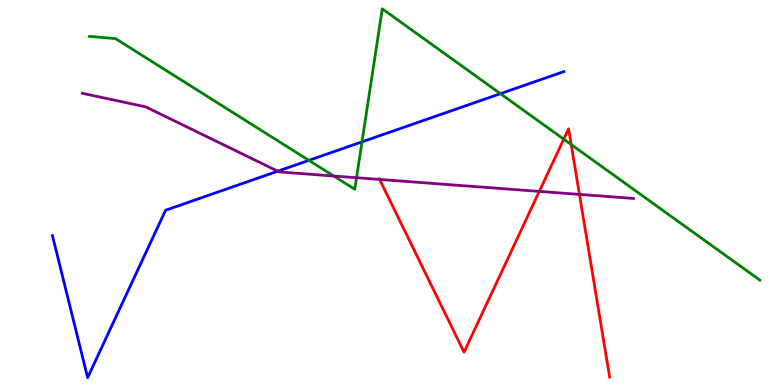[{'lines': ['blue', 'red'], 'intersections': []}, {'lines': ['green', 'red'], 'intersections': [{'x': 7.27, 'y': 6.38}, {'x': 7.37, 'y': 6.25}]}, {'lines': ['purple', 'red'], 'intersections': [{'x': 4.9, 'y': 5.34}, {'x': 6.96, 'y': 5.03}, {'x': 7.48, 'y': 4.95}]}, {'lines': ['blue', 'green'], 'intersections': [{'x': 3.99, 'y': 5.83}, {'x': 4.67, 'y': 6.32}, {'x': 6.46, 'y': 7.57}]}, {'lines': ['blue', 'purple'], 'intersections': [{'x': 3.58, 'y': 5.55}]}, {'lines': ['green', 'purple'], 'intersections': [{'x': 4.31, 'y': 5.43}, {'x': 4.6, 'y': 5.38}]}]